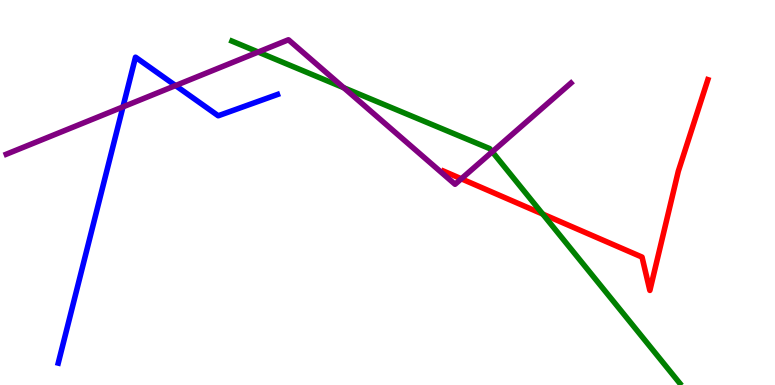[{'lines': ['blue', 'red'], 'intersections': []}, {'lines': ['green', 'red'], 'intersections': [{'x': 7.0, 'y': 4.44}]}, {'lines': ['purple', 'red'], 'intersections': [{'x': 5.95, 'y': 5.36}]}, {'lines': ['blue', 'green'], 'intersections': []}, {'lines': ['blue', 'purple'], 'intersections': [{'x': 1.59, 'y': 7.22}, {'x': 2.27, 'y': 7.78}]}, {'lines': ['green', 'purple'], 'intersections': [{'x': 3.33, 'y': 8.65}, {'x': 4.44, 'y': 7.72}, {'x': 6.35, 'y': 6.06}]}]